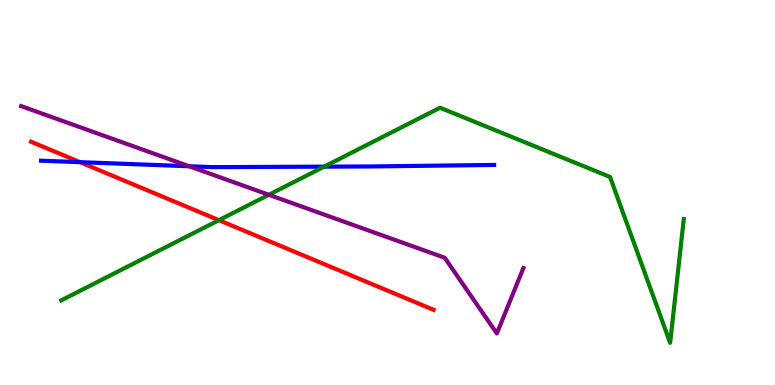[{'lines': ['blue', 'red'], 'intersections': [{'x': 1.03, 'y': 5.79}]}, {'lines': ['green', 'red'], 'intersections': [{'x': 2.82, 'y': 4.28}]}, {'lines': ['purple', 'red'], 'intersections': []}, {'lines': ['blue', 'green'], 'intersections': [{'x': 4.18, 'y': 5.67}]}, {'lines': ['blue', 'purple'], 'intersections': [{'x': 2.44, 'y': 5.68}]}, {'lines': ['green', 'purple'], 'intersections': [{'x': 3.47, 'y': 4.94}]}]